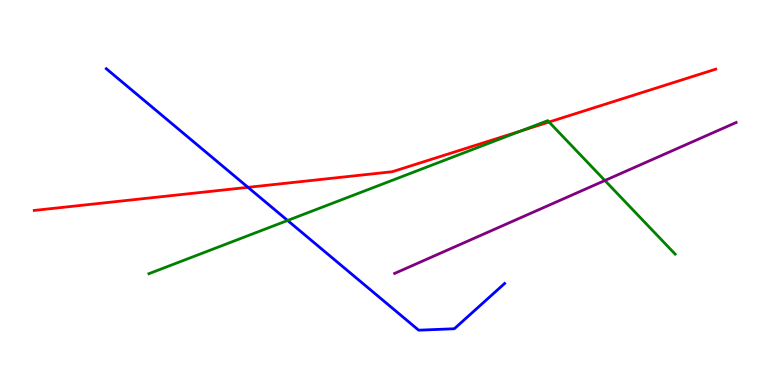[{'lines': ['blue', 'red'], 'intersections': [{'x': 3.2, 'y': 5.13}]}, {'lines': ['green', 'red'], 'intersections': [{'x': 6.72, 'y': 6.6}, {'x': 7.08, 'y': 6.83}]}, {'lines': ['purple', 'red'], 'intersections': []}, {'lines': ['blue', 'green'], 'intersections': [{'x': 3.71, 'y': 4.27}]}, {'lines': ['blue', 'purple'], 'intersections': []}, {'lines': ['green', 'purple'], 'intersections': [{'x': 7.8, 'y': 5.31}]}]